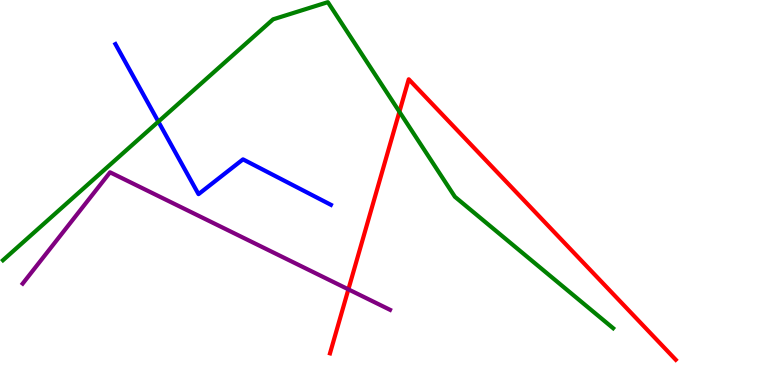[{'lines': ['blue', 'red'], 'intersections': []}, {'lines': ['green', 'red'], 'intersections': [{'x': 5.15, 'y': 7.1}]}, {'lines': ['purple', 'red'], 'intersections': [{'x': 4.5, 'y': 2.48}]}, {'lines': ['blue', 'green'], 'intersections': [{'x': 2.04, 'y': 6.84}]}, {'lines': ['blue', 'purple'], 'intersections': []}, {'lines': ['green', 'purple'], 'intersections': []}]